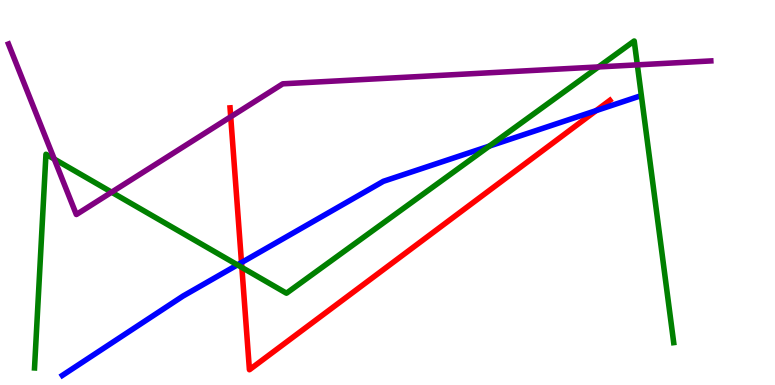[{'lines': ['blue', 'red'], 'intersections': [{'x': 3.12, 'y': 3.18}, {'x': 7.69, 'y': 7.13}]}, {'lines': ['green', 'red'], 'intersections': [{'x': 3.12, 'y': 3.05}]}, {'lines': ['purple', 'red'], 'intersections': [{'x': 2.98, 'y': 6.97}]}, {'lines': ['blue', 'green'], 'intersections': [{'x': 3.06, 'y': 3.12}, {'x': 6.31, 'y': 6.2}]}, {'lines': ['blue', 'purple'], 'intersections': []}, {'lines': ['green', 'purple'], 'intersections': [{'x': 0.7, 'y': 5.87}, {'x': 1.44, 'y': 5.01}, {'x': 7.72, 'y': 8.26}, {'x': 8.22, 'y': 8.32}]}]